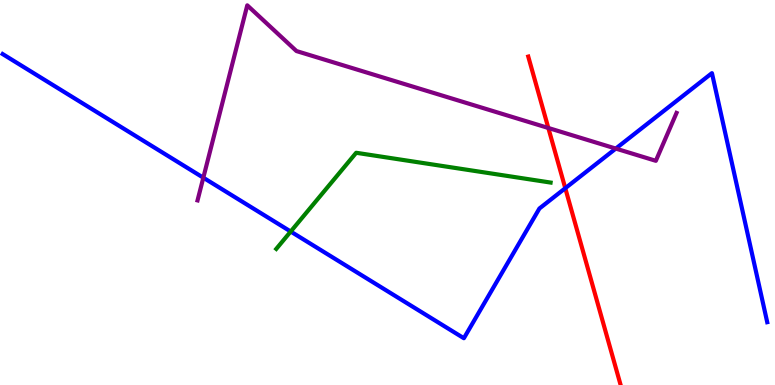[{'lines': ['blue', 'red'], 'intersections': [{'x': 7.29, 'y': 5.11}]}, {'lines': ['green', 'red'], 'intersections': []}, {'lines': ['purple', 'red'], 'intersections': [{'x': 7.08, 'y': 6.68}]}, {'lines': ['blue', 'green'], 'intersections': [{'x': 3.75, 'y': 3.99}]}, {'lines': ['blue', 'purple'], 'intersections': [{'x': 2.62, 'y': 5.38}, {'x': 7.95, 'y': 6.14}]}, {'lines': ['green', 'purple'], 'intersections': []}]